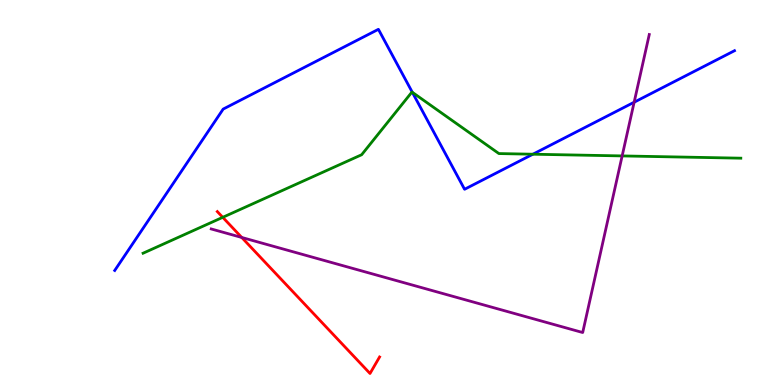[{'lines': ['blue', 'red'], 'intersections': []}, {'lines': ['green', 'red'], 'intersections': [{'x': 2.87, 'y': 4.36}]}, {'lines': ['purple', 'red'], 'intersections': [{'x': 3.12, 'y': 3.83}]}, {'lines': ['blue', 'green'], 'intersections': [{'x': 5.32, 'y': 7.6}, {'x': 6.88, 'y': 5.99}]}, {'lines': ['blue', 'purple'], 'intersections': [{'x': 8.18, 'y': 7.34}]}, {'lines': ['green', 'purple'], 'intersections': [{'x': 8.03, 'y': 5.95}]}]